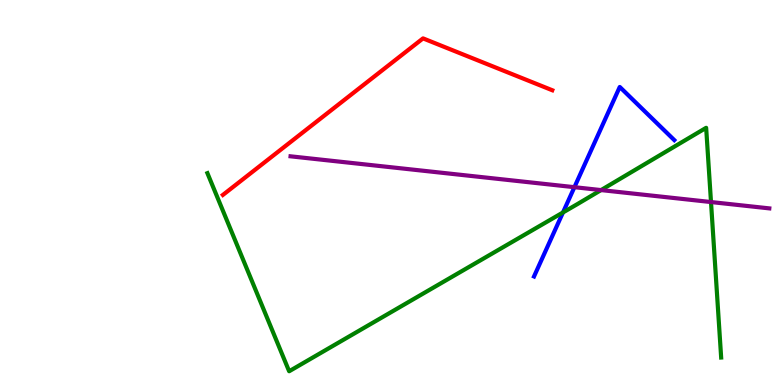[{'lines': ['blue', 'red'], 'intersections': []}, {'lines': ['green', 'red'], 'intersections': []}, {'lines': ['purple', 'red'], 'intersections': []}, {'lines': ['blue', 'green'], 'intersections': [{'x': 7.26, 'y': 4.48}]}, {'lines': ['blue', 'purple'], 'intersections': [{'x': 7.41, 'y': 5.14}]}, {'lines': ['green', 'purple'], 'intersections': [{'x': 7.76, 'y': 5.06}, {'x': 9.17, 'y': 4.75}]}]